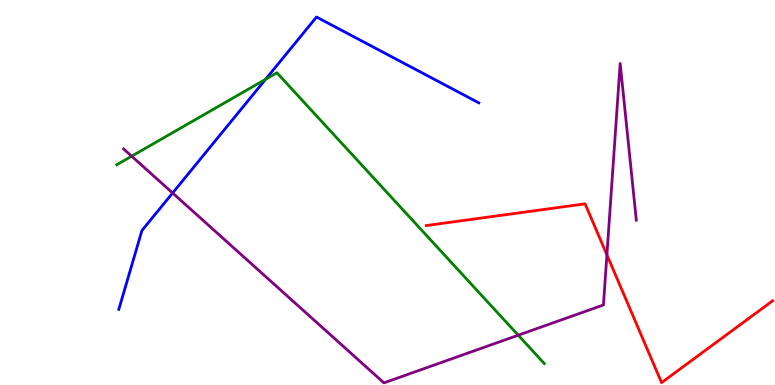[{'lines': ['blue', 'red'], 'intersections': []}, {'lines': ['green', 'red'], 'intersections': []}, {'lines': ['purple', 'red'], 'intersections': [{'x': 7.83, 'y': 3.38}]}, {'lines': ['blue', 'green'], 'intersections': [{'x': 3.43, 'y': 7.94}]}, {'lines': ['blue', 'purple'], 'intersections': [{'x': 2.23, 'y': 4.99}]}, {'lines': ['green', 'purple'], 'intersections': [{'x': 1.7, 'y': 5.94}, {'x': 6.69, 'y': 1.29}]}]